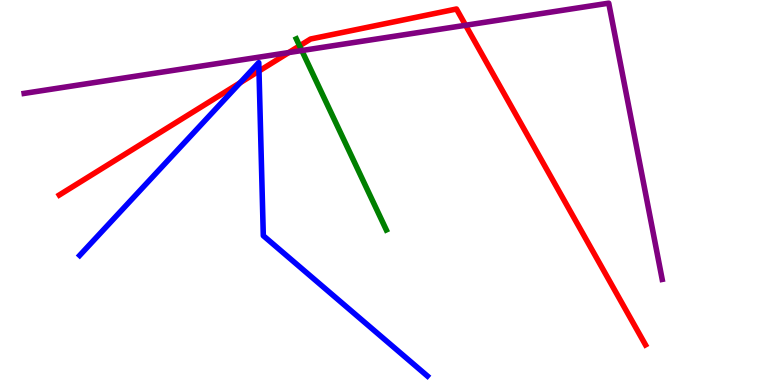[{'lines': ['blue', 'red'], 'intersections': [{'x': 3.1, 'y': 7.85}, {'x': 3.34, 'y': 8.15}]}, {'lines': ['green', 'red'], 'intersections': [{'x': 3.87, 'y': 8.81}]}, {'lines': ['purple', 'red'], 'intersections': [{'x': 3.73, 'y': 8.63}, {'x': 6.01, 'y': 9.34}]}, {'lines': ['blue', 'green'], 'intersections': []}, {'lines': ['blue', 'purple'], 'intersections': []}, {'lines': ['green', 'purple'], 'intersections': [{'x': 3.89, 'y': 8.69}]}]